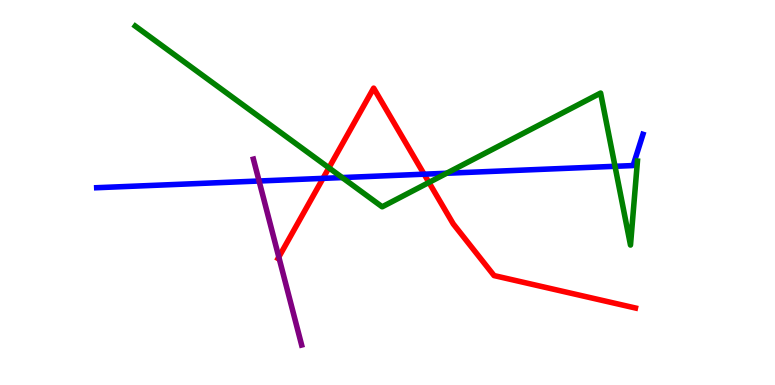[{'lines': ['blue', 'red'], 'intersections': [{'x': 4.17, 'y': 5.37}, {'x': 5.47, 'y': 5.48}]}, {'lines': ['green', 'red'], 'intersections': [{'x': 4.24, 'y': 5.64}, {'x': 5.53, 'y': 5.26}]}, {'lines': ['purple', 'red'], 'intersections': [{'x': 3.6, 'y': 3.32}]}, {'lines': ['blue', 'green'], 'intersections': [{'x': 4.42, 'y': 5.39}, {'x': 5.76, 'y': 5.5}, {'x': 7.94, 'y': 5.68}]}, {'lines': ['blue', 'purple'], 'intersections': [{'x': 3.34, 'y': 5.3}]}, {'lines': ['green', 'purple'], 'intersections': []}]